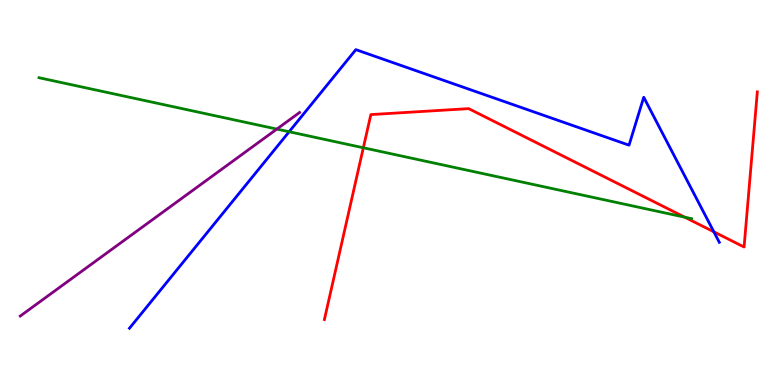[{'lines': ['blue', 'red'], 'intersections': [{'x': 9.21, 'y': 3.98}]}, {'lines': ['green', 'red'], 'intersections': [{'x': 4.69, 'y': 6.16}, {'x': 8.84, 'y': 4.36}]}, {'lines': ['purple', 'red'], 'intersections': []}, {'lines': ['blue', 'green'], 'intersections': [{'x': 3.73, 'y': 6.58}]}, {'lines': ['blue', 'purple'], 'intersections': []}, {'lines': ['green', 'purple'], 'intersections': [{'x': 3.57, 'y': 6.65}]}]